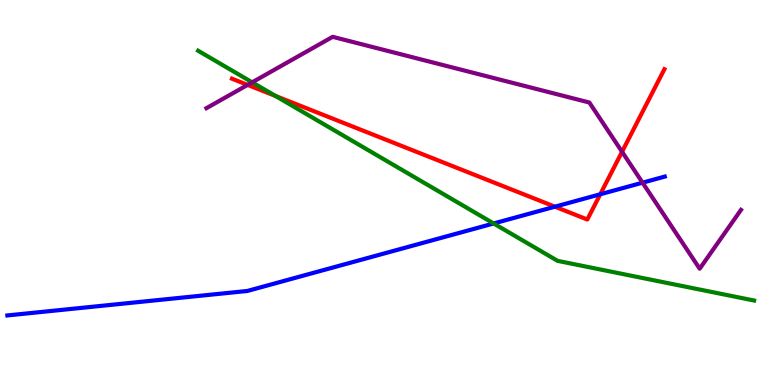[{'lines': ['blue', 'red'], 'intersections': [{'x': 7.16, 'y': 4.63}, {'x': 7.75, 'y': 4.95}]}, {'lines': ['green', 'red'], 'intersections': [{'x': 3.55, 'y': 7.51}]}, {'lines': ['purple', 'red'], 'intersections': [{'x': 3.19, 'y': 7.79}, {'x': 8.03, 'y': 6.06}]}, {'lines': ['blue', 'green'], 'intersections': [{'x': 6.37, 'y': 4.2}]}, {'lines': ['blue', 'purple'], 'intersections': [{'x': 8.29, 'y': 5.26}]}, {'lines': ['green', 'purple'], 'intersections': [{'x': 3.25, 'y': 7.86}]}]